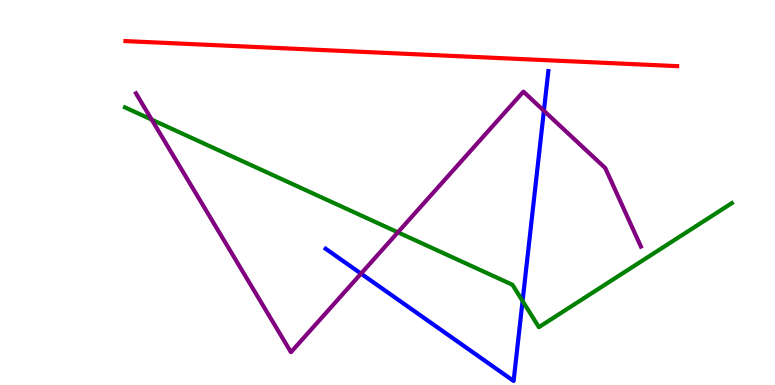[{'lines': ['blue', 'red'], 'intersections': []}, {'lines': ['green', 'red'], 'intersections': []}, {'lines': ['purple', 'red'], 'intersections': []}, {'lines': ['blue', 'green'], 'intersections': [{'x': 6.74, 'y': 2.18}]}, {'lines': ['blue', 'purple'], 'intersections': [{'x': 4.66, 'y': 2.89}, {'x': 7.02, 'y': 7.12}]}, {'lines': ['green', 'purple'], 'intersections': [{'x': 1.96, 'y': 6.89}, {'x': 5.13, 'y': 3.97}]}]